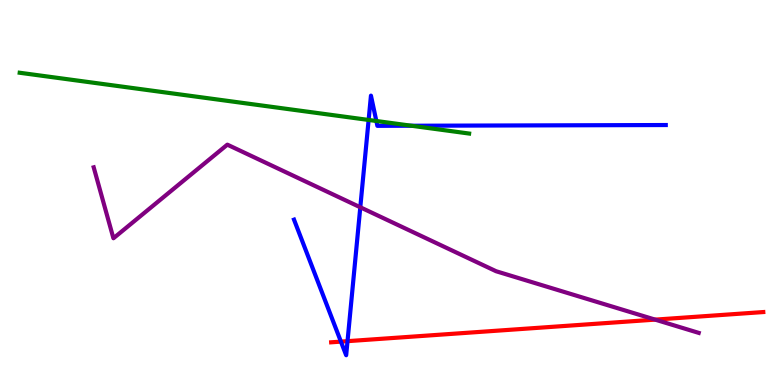[{'lines': ['blue', 'red'], 'intersections': [{'x': 4.4, 'y': 1.13}, {'x': 4.48, 'y': 1.14}]}, {'lines': ['green', 'red'], 'intersections': []}, {'lines': ['purple', 'red'], 'intersections': [{'x': 8.45, 'y': 1.7}]}, {'lines': ['blue', 'green'], 'intersections': [{'x': 4.76, 'y': 6.88}, {'x': 4.86, 'y': 6.86}, {'x': 5.31, 'y': 6.73}]}, {'lines': ['blue', 'purple'], 'intersections': [{'x': 4.65, 'y': 4.62}]}, {'lines': ['green', 'purple'], 'intersections': []}]